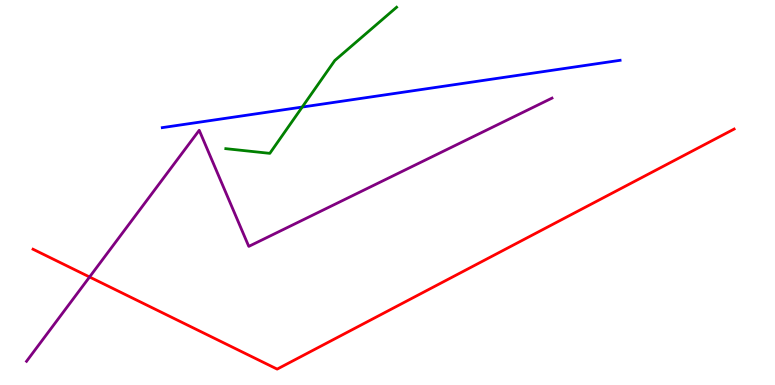[{'lines': ['blue', 'red'], 'intersections': []}, {'lines': ['green', 'red'], 'intersections': []}, {'lines': ['purple', 'red'], 'intersections': [{'x': 1.16, 'y': 2.81}]}, {'lines': ['blue', 'green'], 'intersections': [{'x': 3.9, 'y': 7.22}]}, {'lines': ['blue', 'purple'], 'intersections': []}, {'lines': ['green', 'purple'], 'intersections': []}]